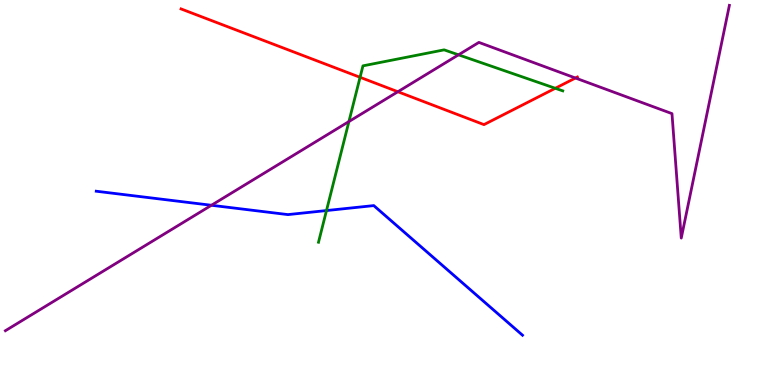[{'lines': ['blue', 'red'], 'intersections': []}, {'lines': ['green', 'red'], 'intersections': [{'x': 4.65, 'y': 7.99}, {'x': 7.17, 'y': 7.71}]}, {'lines': ['purple', 'red'], 'intersections': [{'x': 5.13, 'y': 7.62}, {'x': 7.43, 'y': 7.97}]}, {'lines': ['blue', 'green'], 'intersections': [{'x': 4.21, 'y': 4.53}]}, {'lines': ['blue', 'purple'], 'intersections': [{'x': 2.73, 'y': 4.67}]}, {'lines': ['green', 'purple'], 'intersections': [{'x': 4.5, 'y': 6.84}, {'x': 5.92, 'y': 8.58}]}]